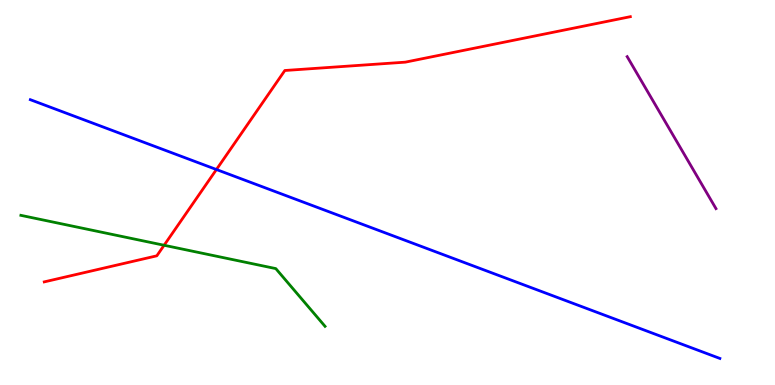[{'lines': ['blue', 'red'], 'intersections': [{'x': 2.79, 'y': 5.6}]}, {'lines': ['green', 'red'], 'intersections': [{'x': 2.12, 'y': 3.63}]}, {'lines': ['purple', 'red'], 'intersections': []}, {'lines': ['blue', 'green'], 'intersections': []}, {'lines': ['blue', 'purple'], 'intersections': []}, {'lines': ['green', 'purple'], 'intersections': []}]